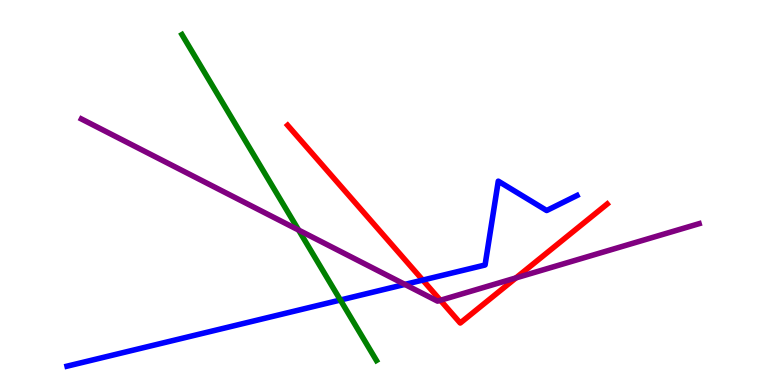[{'lines': ['blue', 'red'], 'intersections': [{'x': 5.45, 'y': 2.73}]}, {'lines': ['green', 'red'], 'intersections': []}, {'lines': ['purple', 'red'], 'intersections': [{'x': 5.68, 'y': 2.2}, {'x': 6.66, 'y': 2.78}]}, {'lines': ['blue', 'green'], 'intersections': [{'x': 4.39, 'y': 2.21}]}, {'lines': ['blue', 'purple'], 'intersections': [{'x': 5.22, 'y': 2.61}]}, {'lines': ['green', 'purple'], 'intersections': [{'x': 3.85, 'y': 4.02}]}]